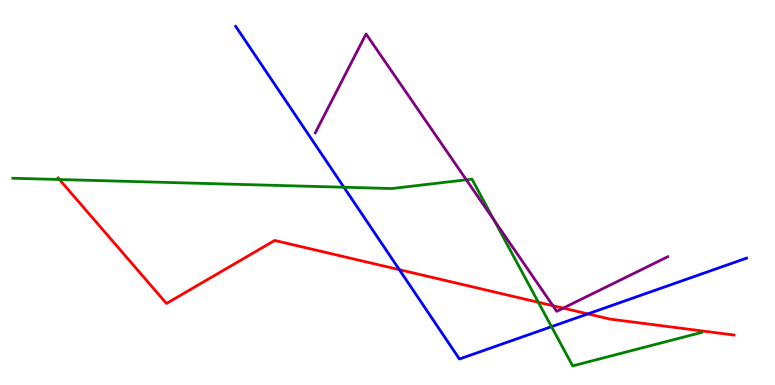[{'lines': ['blue', 'red'], 'intersections': [{'x': 5.15, 'y': 3.0}, {'x': 7.59, 'y': 1.85}]}, {'lines': ['green', 'red'], 'intersections': [{'x': 0.767, 'y': 5.34}, {'x': 6.95, 'y': 2.15}]}, {'lines': ['purple', 'red'], 'intersections': [{'x': 7.13, 'y': 2.06}, {'x': 7.27, 'y': 2.0}]}, {'lines': ['blue', 'green'], 'intersections': [{'x': 4.44, 'y': 5.14}, {'x': 7.12, 'y': 1.52}]}, {'lines': ['blue', 'purple'], 'intersections': []}, {'lines': ['green', 'purple'], 'intersections': [{'x': 6.02, 'y': 5.33}, {'x': 6.38, 'y': 4.28}]}]